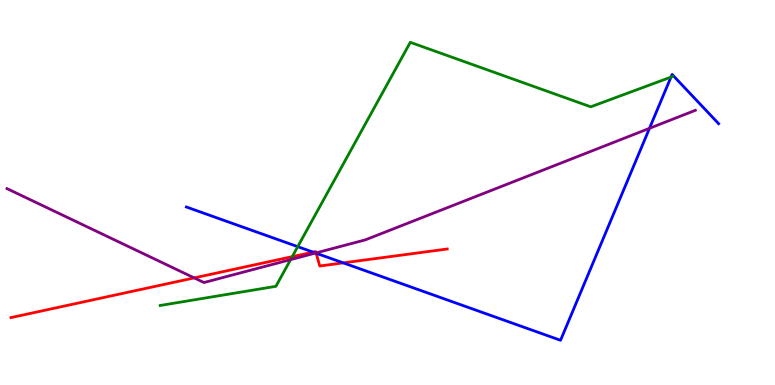[{'lines': ['blue', 'red'], 'intersections': [{'x': 4.04, 'y': 3.45}, {'x': 4.08, 'y': 3.42}, {'x': 4.43, 'y': 3.17}]}, {'lines': ['green', 'red'], 'intersections': [{'x': 3.77, 'y': 3.33}]}, {'lines': ['purple', 'red'], 'intersections': [{'x': 2.51, 'y': 2.78}, {'x': 4.08, 'y': 3.43}]}, {'lines': ['blue', 'green'], 'intersections': [{'x': 3.84, 'y': 3.59}, {'x': 8.66, 'y': 8.0}]}, {'lines': ['blue', 'purple'], 'intersections': [{'x': 4.07, 'y': 3.43}, {'x': 8.38, 'y': 6.67}]}, {'lines': ['green', 'purple'], 'intersections': [{'x': 3.75, 'y': 3.26}]}]